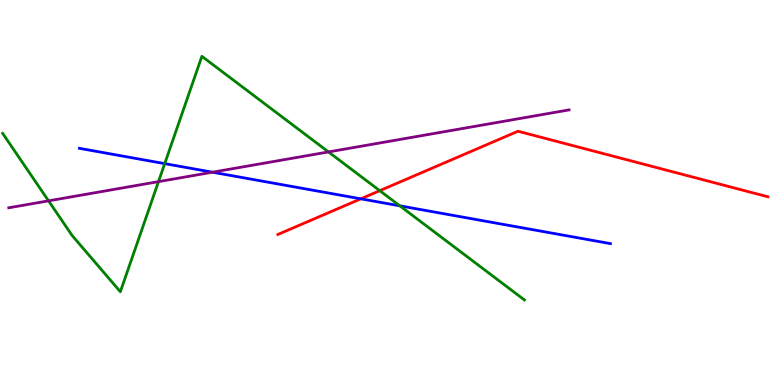[{'lines': ['blue', 'red'], 'intersections': [{'x': 4.66, 'y': 4.84}]}, {'lines': ['green', 'red'], 'intersections': [{'x': 4.9, 'y': 5.05}]}, {'lines': ['purple', 'red'], 'intersections': []}, {'lines': ['blue', 'green'], 'intersections': [{'x': 2.13, 'y': 5.75}, {'x': 5.16, 'y': 4.65}]}, {'lines': ['blue', 'purple'], 'intersections': [{'x': 2.74, 'y': 5.53}]}, {'lines': ['green', 'purple'], 'intersections': [{'x': 0.626, 'y': 4.78}, {'x': 2.05, 'y': 5.28}, {'x': 4.24, 'y': 6.05}]}]